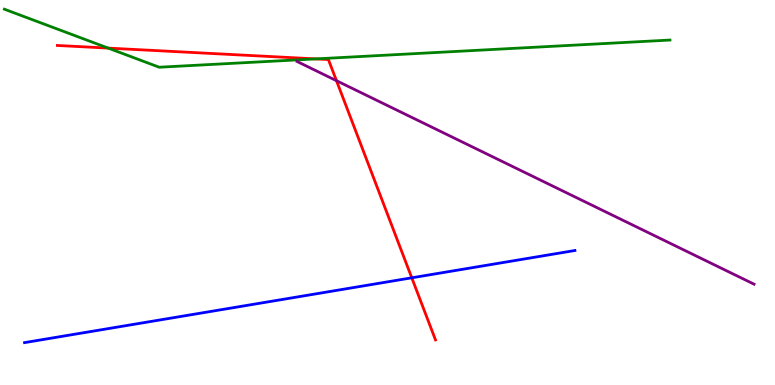[{'lines': ['blue', 'red'], 'intersections': [{'x': 5.31, 'y': 2.78}]}, {'lines': ['green', 'red'], 'intersections': [{'x': 1.4, 'y': 8.75}, {'x': 4.07, 'y': 8.47}]}, {'lines': ['purple', 'red'], 'intersections': [{'x': 4.34, 'y': 7.9}]}, {'lines': ['blue', 'green'], 'intersections': []}, {'lines': ['blue', 'purple'], 'intersections': []}, {'lines': ['green', 'purple'], 'intersections': []}]